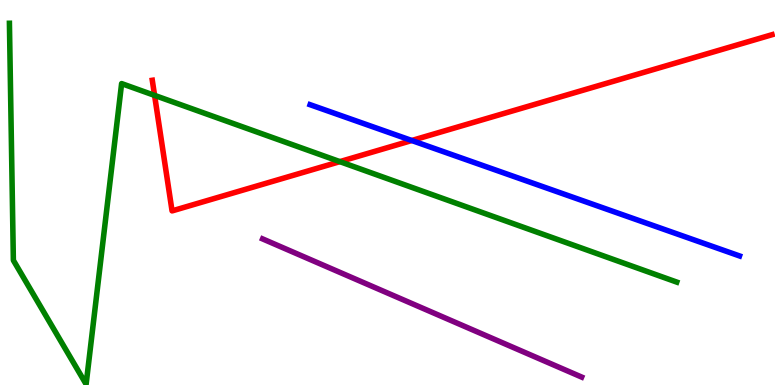[{'lines': ['blue', 'red'], 'intersections': [{'x': 5.31, 'y': 6.35}]}, {'lines': ['green', 'red'], 'intersections': [{'x': 1.99, 'y': 7.52}, {'x': 4.39, 'y': 5.8}]}, {'lines': ['purple', 'red'], 'intersections': []}, {'lines': ['blue', 'green'], 'intersections': []}, {'lines': ['blue', 'purple'], 'intersections': []}, {'lines': ['green', 'purple'], 'intersections': []}]